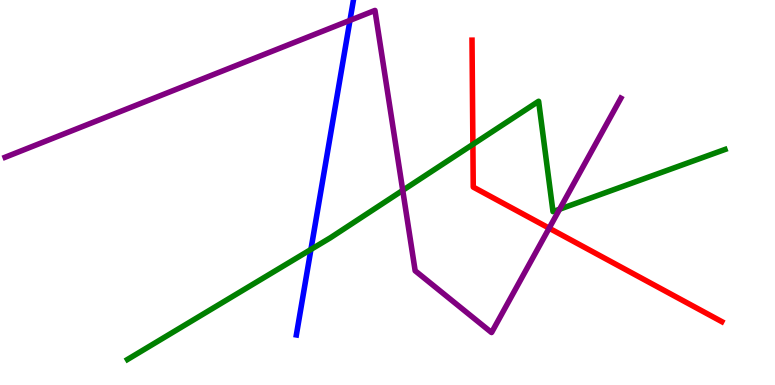[{'lines': ['blue', 'red'], 'intersections': []}, {'lines': ['green', 'red'], 'intersections': [{'x': 6.1, 'y': 6.25}]}, {'lines': ['purple', 'red'], 'intersections': [{'x': 7.09, 'y': 4.07}]}, {'lines': ['blue', 'green'], 'intersections': [{'x': 4.01, 'y': 3.52}]}, {'lines': ['blue', 'purple'], 'intersections': [{'x': 4.52, 'y': 9.47}]}, {'lines': ['green', 'purple'], 'intersections': [{'x': 5.2, 'y': 5.06}, {'x': 7.22, 'y': 4.57}]}]